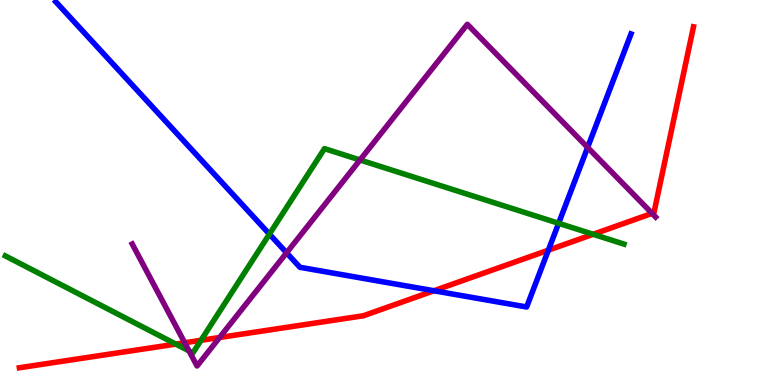[{'lines': ['blue', 'red'], 'intersections': [{'x': 5.6, 'y': 2.45}, {'x': 7.08, 'y': 3.5}]}, {'lines': ['green', 'red'], 'intersections': [{'x': 2.27, 'y': 1.06}, {'x': 2.59, 'y': 1.16}, {'x': 7.65, 'y': 3.91}]}, {'lines': ['purple', 'red'], 'intersections': [{'x': 2.38, 'y': 1.1}, {'x': 2.83, 'y': 1.23}, {'x': 8.41, 'y': 4.46}]}, {'lines': ['blue', 'green'], 'intersections': [{'x': 3.48, 'y': 3.92}, {'x': 7.21, 'y': 4.2}]}, {'lines': ['blue', 'purple'], 'intersections': [{'x': 3.7, 'y': 3.43}, {'x': 7.58, 'y': 6.17}]}, {'lines': ['green', 'purple'], 'intersections': [{'x': 2.44, 'y': 0.885}, {'x': 4.65, 'y': 5.84}]}]